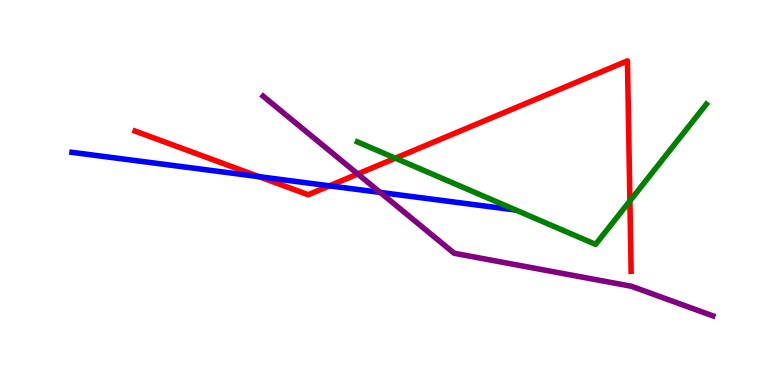[{'lines': ['blue', 'red'], 'intersections': [{'x': 3.34, 'y': 5.41}, {'x': 4.25, 'y': 5.17}]}, {'lines': ['green', 'red'], 'intersections': [{'x': 5.1, 'y': 5.89}, {'x': 8.13, 'y': 4.78}]}, {'lines': ['purple', 'red'], 'intersections': [{'x': 4.62, 'y': 5.48}]}, {'lines': ['blue', 'green'], 'intersections': []}, {'lines': ['blue', 'purple'], 'intersections': [{'x': 4.91, 'y': 5.0}]}, {'lines': ['green', 'purple'], 'intersections': []}]